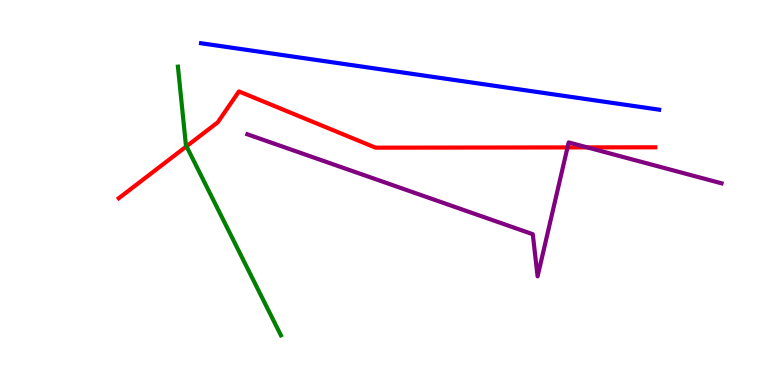[{'lines': ['blue', 'red'], 'intersections': []}, {'lines': ['green', 'red'], 'intersections': [{'x': 2.41, 'y': 6.2}]}, {'lines': ['purple', 'red'], 'intersections': [{'x': 7.32, 'y': 6.17}, {'x': 7.58, 'y': 6.17}]}, {'lines': ['blue', 'green'], 'intersections': []}, {'lines': ['blue', 'purple'], 'intersections': []}, {'lines': ['green', 'purple'], 'intersections': []}]